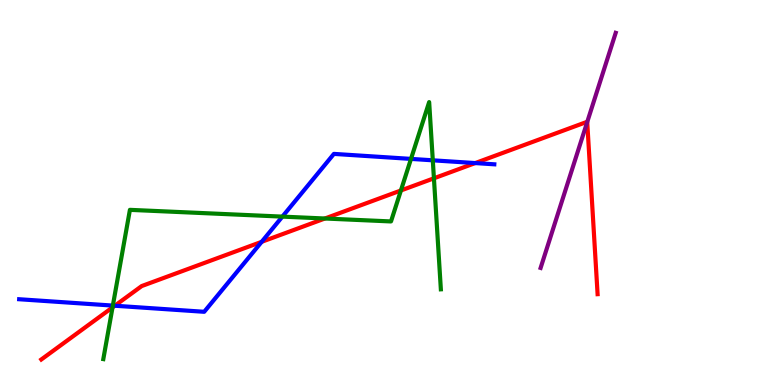[{'lines': ['blue', 'red'], 'intersections': [{'x': 1.48, 'y': 2.06}, {'x': 3.38, 'y': 3.72}, {'x': 6.13, 'y': 5.76}]}, {'lines': ['green', 'red'], 'intersections': [{'x': 1.45, 'y': 2.02}, {'x': 4.19, 'y': 4.32}, {'x': 5.17, 'y': 5.05}, {'x': 5.6, 'y': 5.37}]}, {'lines': ['purple', 'red'], 'intersections': [{'x': 7.58, 'y': 6.83}]}, {'lines': ['blue', 'green'], 'intersections': [{'x': 1.46, 'y': 2.06}, {'x': 3.64, 'y': 4.37}, {'x': 5.3, 'y': 5.87}, {'x': 5.58, 'y': 5.84}]}, {'lines': ['blue', 'purple'], 'intersections': []}, {'lines': ['green', 'purple'], 'intersections': []}]